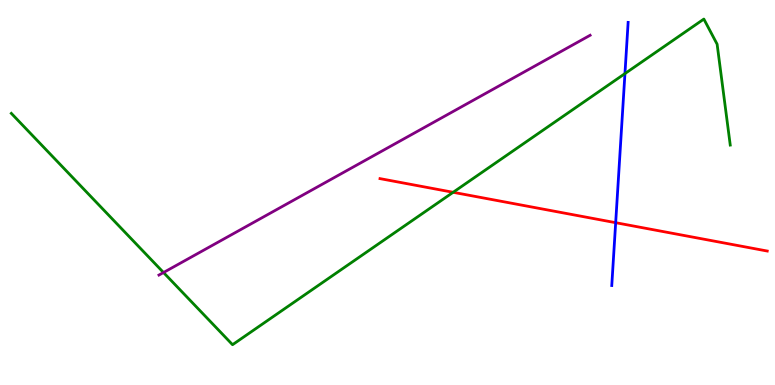[{'lines': ['blue', 'red'], 'intersections': [{'x': 7.94, 'y': 4.22}]}, {'lines': ['green', 'red'], 'intersections': [{'x': 5.85, 'y': 5.01}]}, {'lines': ['purple', 'red'], 'intersections': []}, {'lines': ['blue', 'green'], 'intersections': [{'x': 8.06, 'y': 8.09}]}, {'lines': ['blue', 'purple'], 'intersections': []}, {'lines': ['green', 'purple'], 'intersections': [{'x': 2.11, 'y': 2.92}]}]